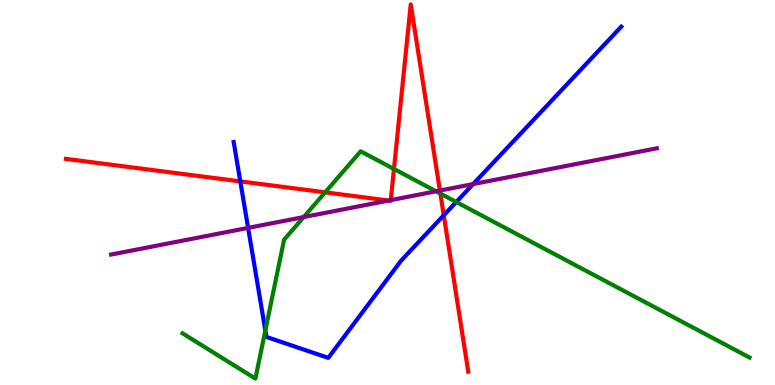[{'lines': ['blue', 'red'], 'intersections': [{'x': 3.1, 'y': 5.29}, {'x': 5.73, 'y': 4.41}]}, {'lines': ['green', 'red'], 'intersections': [{'x': 4.2, 'y': 5.0}, {'x': 5.08, 'y': 5.61}, {'x': 5.68, 'y': 4.97}]}, {'lines': ['purple', 'red'], 'intersections': [{'x': 5.01, 'y': 4.79}, {'x': 5.04, 'y': 4.8}, {'x': 5.68, 'y': 5.05}]}, {'lines': ['blue', 'green'], 'intersections': [{'x': 3.42, 'y': 1.42}, {'x': 5.89, 'y': 4.75}]}, {'lines': ['blue', 'purple'], 'intersections': [{'x': 3.2, 'y': 4.08}, {'x': 6.11, 'y': 5.22}]}, {'lines': ['green', 'purple'], 'intersections': [{'x': 3.92, 'y': 4.36}, {'x': 5.63, 'y': 5.03}]}]